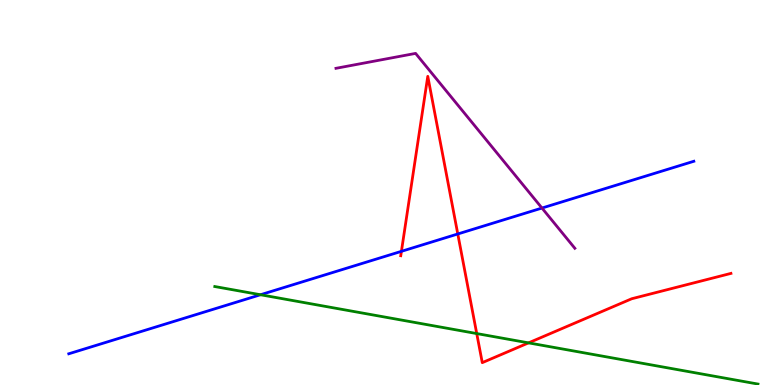[{'lines': ['blue', 'red'], 'intersections': [{'x': 5.18, 'y': 3.47}, {'x': 5.91, 'y': 3.92}]}, {'lines': ['green', 'red'], 'intersections': [{'x': 6.15, 'y': 1.34}, {'x': 6.82, 'y': 1.09}]}, {'lines': ['purple', 'red'], 'intersections': []}, {'lines': ['blue', 'green'], 'intersections': [{'x': 3.36, 'y': 2.34}]}, {'lines': ['blue', 'purple'], 'intersections': [{'x': 6.99, 'y': 4.6}]}, {'lines': ['green', 'purple'], 'intersections': []}]